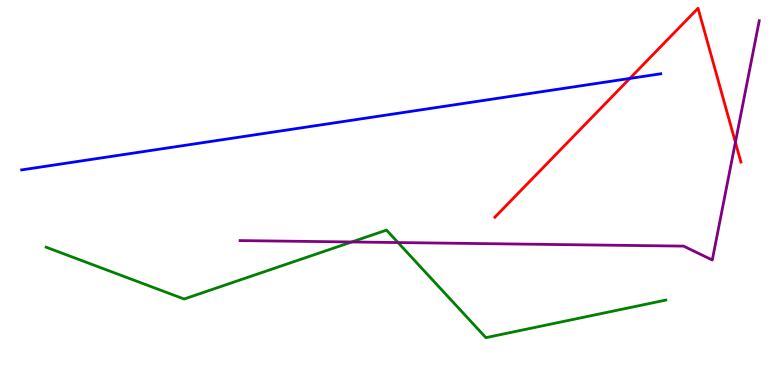[{'lines': ['blue', 'red'], 'intersections': [{'x': 8.13, 'y': 7.96}]}, {'lines': ['green', 'red'], 'intersections': []}, {'lines': ['purple', 'red'], 'intersections': [{'x': 9.49, 'y': 6.31}]}, {'lines': ['blue', 'green'], 'intersections': []}, {'lines': ['blue', 'purple'], 'intersections': []}, {'lines': ['green', 'purple'], 'intersections': [{'x': 4.54, 'y': 3.71}, {'x': 5.14, 'y': 3.7}]}]